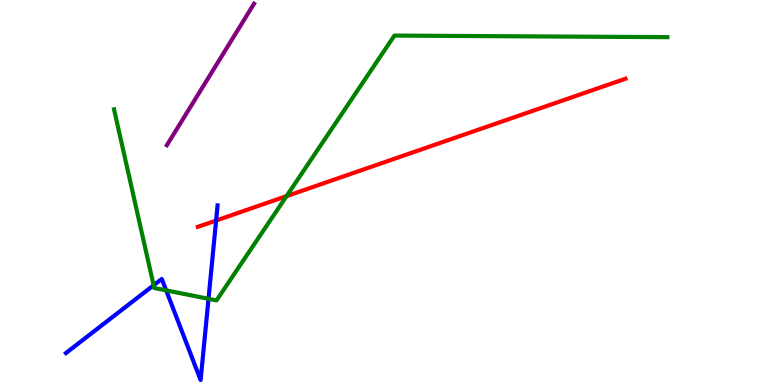[{'lines': ['blue', 'red'], 'intersections': [{'x': 2.79, 'y': 4.27}]}, {'lines': ['green', 'red'], 'intersections': [{'x': 3.7, 'y': 4.91}]}, {'lines': ['purple', 'red'], 'intersections': []}, {'lines': ['blue', 'green'], 'intersections': [{'x': 1.98, 'y': 2.59}, {'x': 2.14, 'y': 2.46}, {'x': 2.69, 'y': 2.24}]}, {'lines': ['blue', 'purple'], 'intersections': []}, {'lines': ['green', 'purple'], 'intersections': []}]